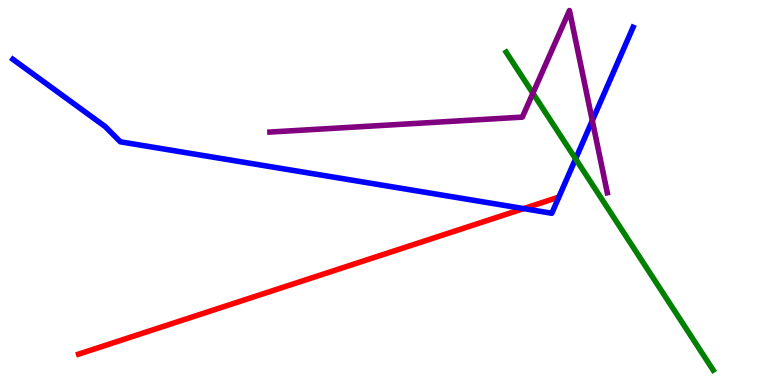[{'lines': ['blue', 'red'], 'intersections': [{'x': 6.76, 'y': 4.58}]}, {'lines': ['green', 'red'], 'intersections': []}, {'lines': ['purple', 'red'], 'intersections': []}, {'lines': ['blue', 'green'], 'intersections': [{'x': 7.43, 'y': 5.87}]}, {'lines': ['blue', 'purple'], 'intersections': [{'x': 7.64, 'y': 6.87}]}, {'lines': ['green', 'purple'], 'intersections': [{'x': 6.88, 'y': 7.58}]}]